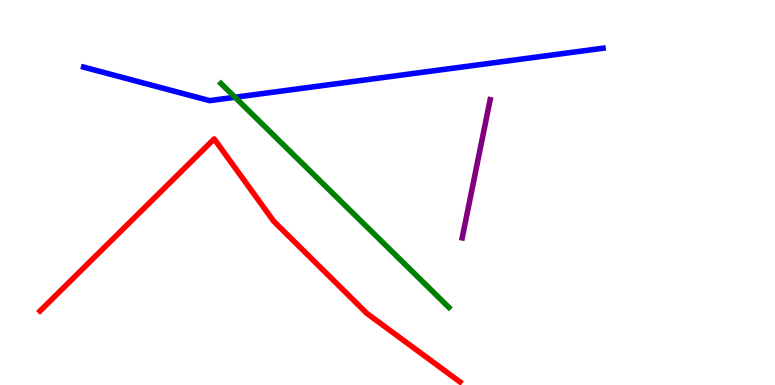[{'lines': ['blue', 'red'], 'intersections': []}, {'lines': ['green', 'red'], 'intersections': []}, {'lines': ['purple', 'red'], 'intersections': []}, {'lines': ['blue', 'green'], 'intersections': [{'x': 3.03, 'y': 7.47}]}, {'lines': ['blue', 'purple'], 'intersections': []}, {'lines': ['green', 'purple'], 'intersections': []}]